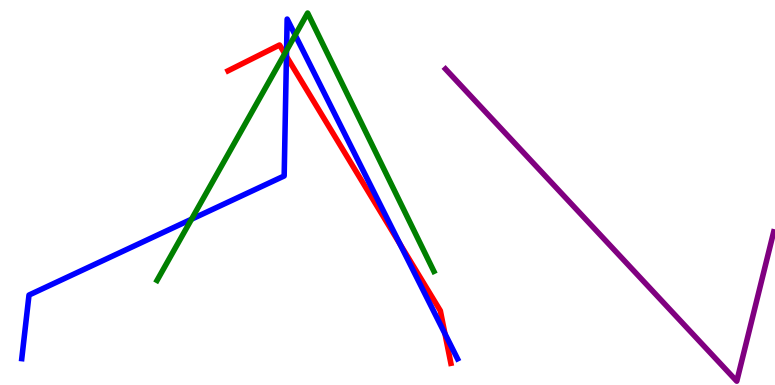[{'lines': ['blue', 'red'], 'intersections': [{'x': 3.7, 'y': 8.54}, {'x': 5.16, 'y': 3.66}, {'x': 5.74, 'y': 1.33}]}, {'lines': ['green', 'red'], 'intersections': [{'x': 3.67, 'y': 8.61}]}, {'lines': ['purple', 'red'], 'intersections': []}, {'lines': ['blue', 'green'], 'intersections': [{'x': 2.47, 'y': 4.31}, {'x': 3.7, 'y': 8.69}, {'x': 3.81, 'y': 9.09}]}, {'lines': ['blue', 'purple'], 'intersections': []}, {'lines': ['green', 'purple'], 'intersections': []}]